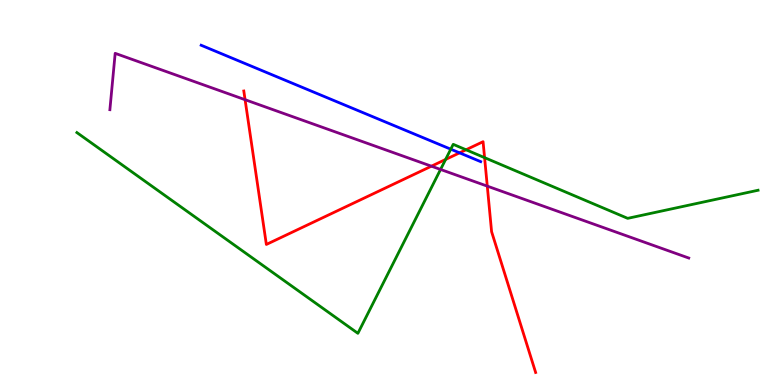[{'lines': ['blue', 'red'], 'intersections': [{'x': 5.93, 'y': 6.03}]}, {'lines': ['green', 'red'], 'intersections': [{'x': 5.75, 'y': 5.86}, {'x': 6.01, 'y': 6.11}, {'x': 6.25, 'y': 5.91}]}, {'lines': ['purple', 'red'], 'intersections': [{'x': 3.16, 'y': 7.41}, {'x': 5.57, 'y': 5.68}, {'x': 6.29, 'y': 5.17}]}, {'lines': ['blue', 'green'], 'intersections': [{'x': 5.82, 'y': 6.12}]}, {'lines': ['blue', 'purple'], 'intersections': []}, {'lines': ['green', 'purple'], 'intersections': [{'x': 5.68, 'y': 5.6}]}]